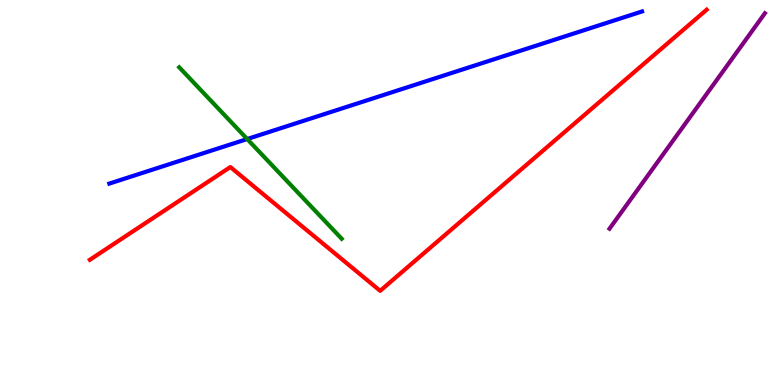[{'lines': ['blue', 'red'], 'intersections': []}, {'lines': ['green', 'red'], 'intersections': []}, {'lines': ['purple', 'red'], 'intersections': []}, {'lines': ['blue', 'green'], 'intersections': [{'x': 3.19, 'y': 6.39}]}, {'lines': ['blue', 'purple'], 'intersections': []}, {'lines': ['green', 'purple'], 'intersections': []}]